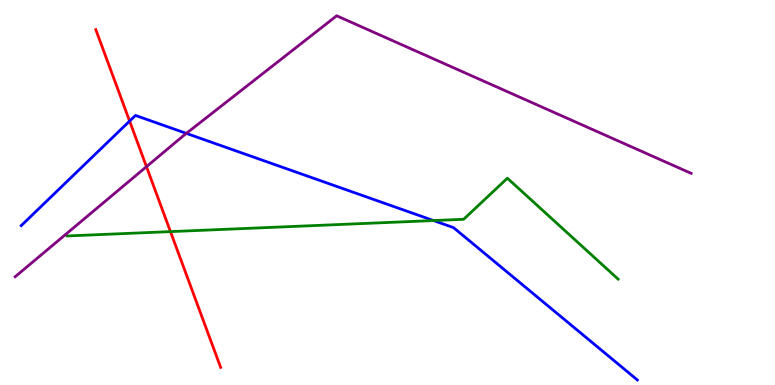[{'lines': ['blue', 'red'], 'intersections': [{'x': 1.67, 'y': 6.86}]}, {'lines': ['green', 'red'], 'intersections': [{'x': 2.2, 'y': 3.98}]}, {'lines': ['purple', 'red'], 'intersections': [{'x': 1.89, 'y': 5.67}]}, {'lines': ['blue', 'green'], 'intersections': [{'x': 5.59, 'y': 4.27}]}, {'lines': ['blue', 'purple'], 'intersections': [{'x': 2.4, 'y': 6.54}]}, {'lines': ['green', 'purple'], 'intersections': []}]